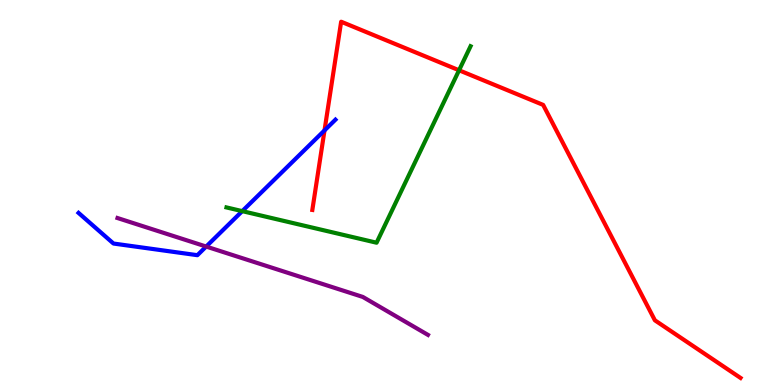[{'lines': ['blue', 'red'], 'intersections': [{'x': 4.19, 'y': 6.61}]}, {'lines': ['green', 'red'], 'intersections': [{'x': 5.92, 'y': 8.17}]}, {'lines': ['purple', 'red'], 'intersections': []}, {'lines': ['blue', 'green'], 'intersections': [{'x': 3.13, 'y': 4.52}]}, {'lines': ['blue', 'purple'], 'intersections': [{'x': 2.66, 'y': 3.6}]}, {'lines': ['green', 'purple'], 'intersections': []}]